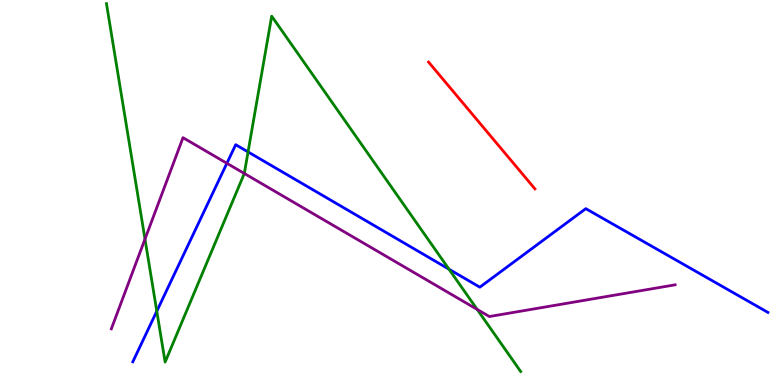[{'lines': ['blue', 'red'], 'intersections': []}, {'lines': ['green', 'red'], 'intersections': []}, {'lines': ['purple', 'red'], 'intersections': []}, {'lines': ['blue', 'green'], 'intersections': [{'x': 2.02, 'y': 1.92}, {'x': 3.2, 'y': 6.05}, {'x': 5.79, 'y': 3.01}]}, {'lines': ['blue', 'purple'], 'intersections': [{'x': 2.93, 'y': 5.76}]}, {'lines': ['green', 'purple'], 'intersections': [{'x': 1.87, 'y': 3.79}, {'x': 3.15, 'y': 5.49}, {'x': 6.16, 'y': 1.96}]}]